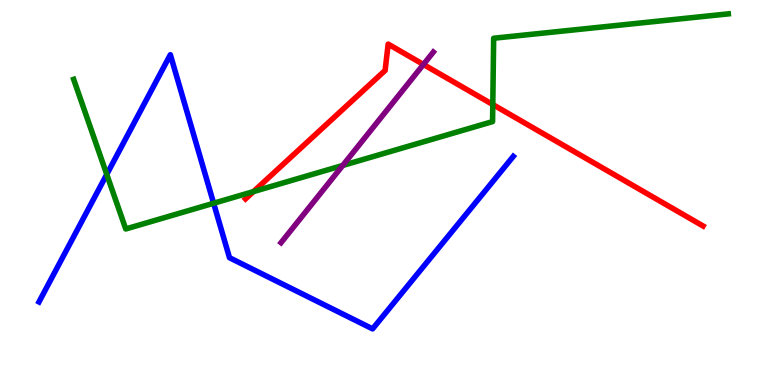[{'lines': ['blue', 'red'], 'intersections': []}, {'lines': ['green', 'red'], 'intersections': [{'x': 3.27, 'y': 5.02}, {'x': 6.36, 'y': 7.28}]}, {'lines': ['purple', 'red'], 'intersections': [{'x': 5.46, 'y': 8.33}]}, {'lines': ['blue', 'green'], 'intersections': [{'x': 1.38, 'y': 5.47}, {'x': 2.76, 'y': 4.72}]}, {'lines': ['blue', 'purple'], 'intersections': []}, {'lines': ['green', 'purple'], 'intersections': [{'x': 4.42, 'y': 5.7}]}]